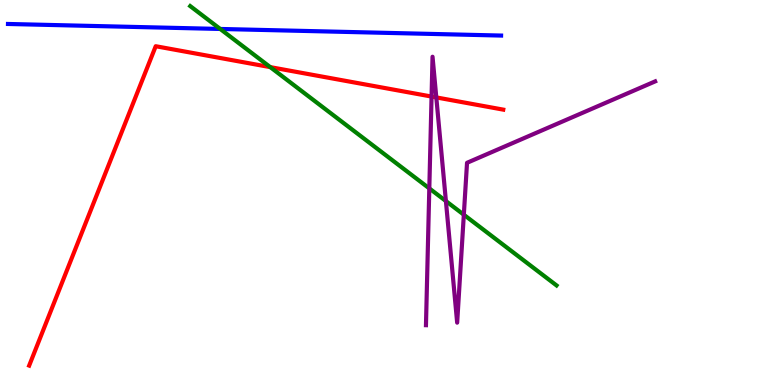[{'lines': ['blue', 'red'], 'intersections': []}, {'lines': ['green', 'red'], 'intersections': [{'x': 3.49, 'y': 8.26}]}, {'lines': ['purple', 'red'], 'intersections': [{'x': 5.57, 'y': 7.49}, {'x': 5.63, 'y': 7.47}]}, {'lines': ['blue', 'green'], 'intersections': [{'x': 2.84, 'y': 9.25}]}, {'lines': ['blue', 'purple'], 'intersections': []}, {'lines': ['green', 'purple'], 'intersections': [{'x': 5.54, 'y': 5.11}, {'x': 5.75, 'y': 4.78}, {'x': 5.98, 'y': 4.42}]}]